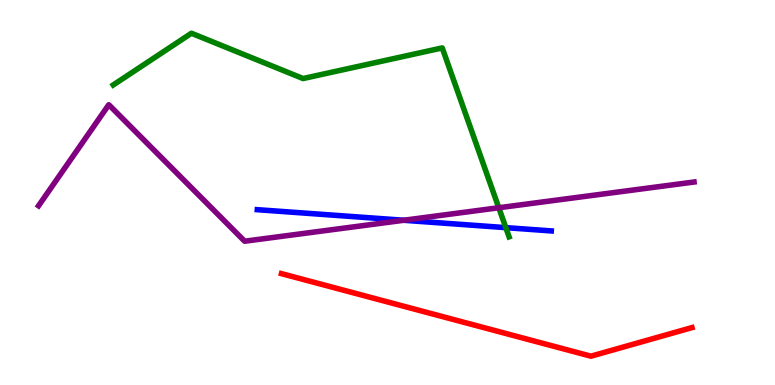[{'lines': ['blue', 'red'], 'intersections': []}, {'lines': ['green', 'red'], 'intersections': []}, {'lines': ['purple', 'red'], 'intersections': []}, {'lines': ['blue', 'green'], 'intersections': [{'x': 6.53, 'y': 4.09}]}, {'lines': ['blue', 'purple'], 'intersections': [{'x': 5.21, 'y': 4.28}]}, {'lines': ['green', 'purple'], 'intersections': [{'x': 6.44, 'y': 4.6}]}]